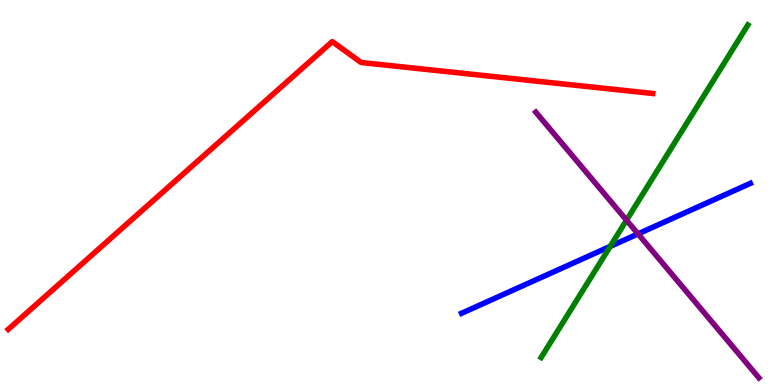[{'lines': ['blue', 'red'], 'intersections': []}, {'lines': ['green', 'red'], 'intersections': []}, {'lines': ['purple', 'red'], 'intersections': []}, {'lines': ['blue', 'green'], 'intersections': [{'x': 7.87, 'y': 3.6}]}, {'lines': ['blue', 'purple'], 'intersections': [{'x': 8.23, 'y': 3.92}]}, {'lines': ['green', 'purple'], 'intersections': [{'x': 8.08, 'y': 4.28}]}]